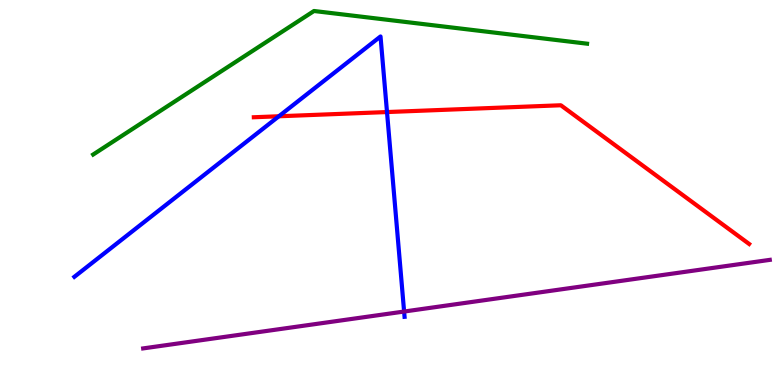[{'lines': ['blue', 'red'], 'intersections': [{'x': 3.6, 'y': 6.98}, {'x': 4.99, 'y': 7.09}]}, {'lines': ['green', 'red'], 'intersections': []}, {'lines': ['purple', 'red'], 'intersections': []}, {'lines': ['blue', 'green'], 'intersections': []}, {'lines': ['blue', 'purple'], 'intersections': [{'x': 5.21, 'y': 1.91}]}, {'lines': ['green', 'purple'], 'intersections': []}]